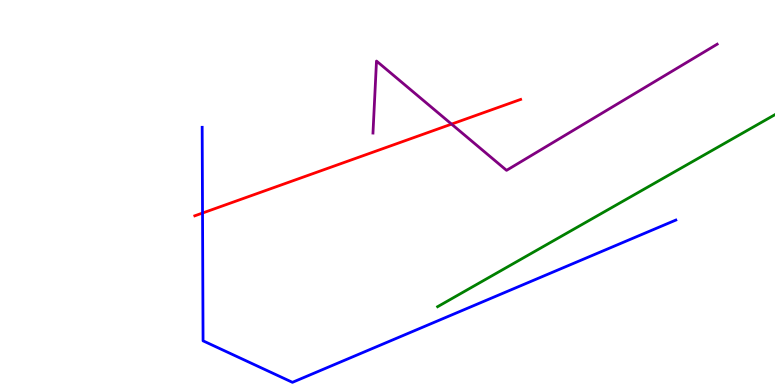[{'lines': ['blue', 'red'], 'intersections': [{'x': 2.61, 'y': 4.47}]}, {'lines': ['green', 'red'], 'intersections': []}, {'lines': ['purple', 'red'], 'intersections': [{'x': 5.83, 'y': 6.78}]}, {'lines': ['blue', 'green'], 'intersections': []}, {'lines': ['blue', 'purple'], 'intersections': []}, {'lines': ['green', 'purple'], 'intersections': []}]